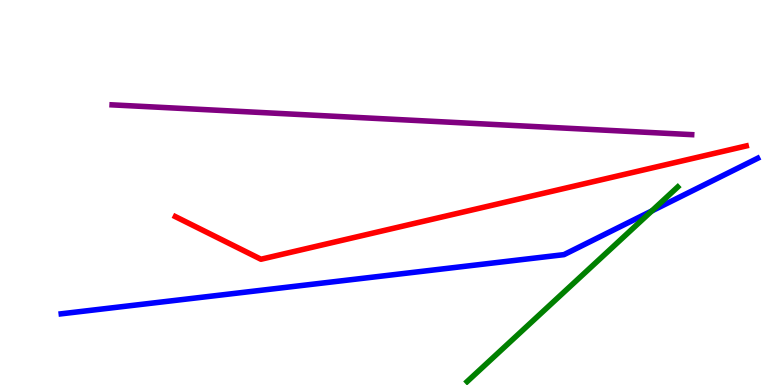[{'lines': ['blue', 'red'], 'intersections': []}, {'lines': ['green', 'red'], 'intersections': []}, {'lines': ['purple', 'red'], 'intersections': []}, {'lines': ['blue', 'green'], 'intersections': [{'x': 8.41, 'y': 4.52}]}, {'lines': ['blue', 'purple'], 'intersections': []}, {'lines': ['green', 'purple'], 'intersections': []}]